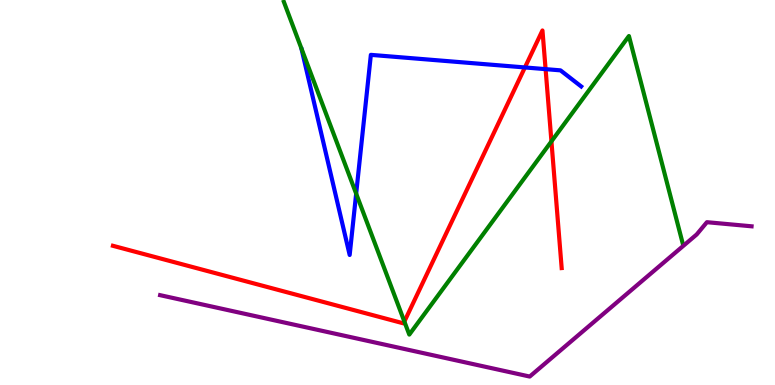[{'lines': ['blue', 'red'], 'intersections': [{'x': 6.77, 'y': 8.25}, {'x': 7.04, 'y': 8.2}]}, {'lines': ['green', 'red'], 'intersections': [{'x': 5.22, 'y': 1.65}, {'x': 7.12, 'y': 6.33}]}, {'lines': ['purple', 'red'], 'intersections': []}, {'lines': ['blue', 'green'], 'intersections': [{'x': 4.6, 'y': 4.97}]}, {'lines': ['blue', 'purple'], 'intersections': []}, {'lines': ['green', 'purple'], 'intersections': []}]